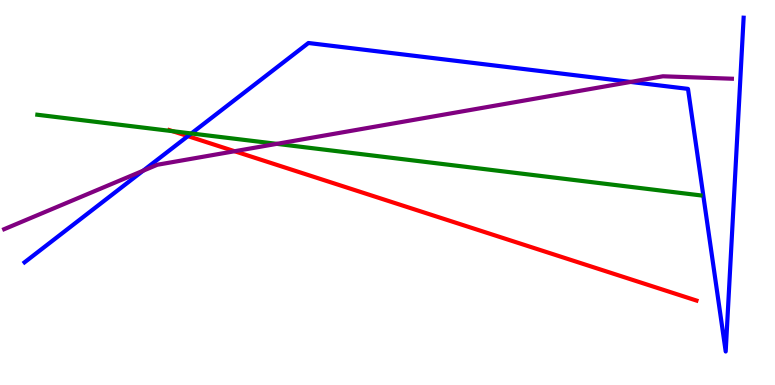[{'lines': ['blue', 'red'], 'intersections': [{'x': 2.42, 'y': 6.46}]}, {'lines': ['green', 'red'], 'intersections': [{'x': 2.23, 'y': 6.59}]}, {'lines': ['purple', 'red'], 'intersections': [{'x': 3.03, 'y': 6.07}]}, {'lines': ['blue', 'green'], 'intersections': [{'x': 2.47, 'y': 6.53}]}, {'lines': ['blue', 'purple'], 'intersections': [{'x': 1.85, 'y': 5.57}, {'x': 8.14, 'y': 7.87}]}, {'lines': ['green', 'purple'], 'intersections': [{'x': 3.57, 'y': 6.26}]}]